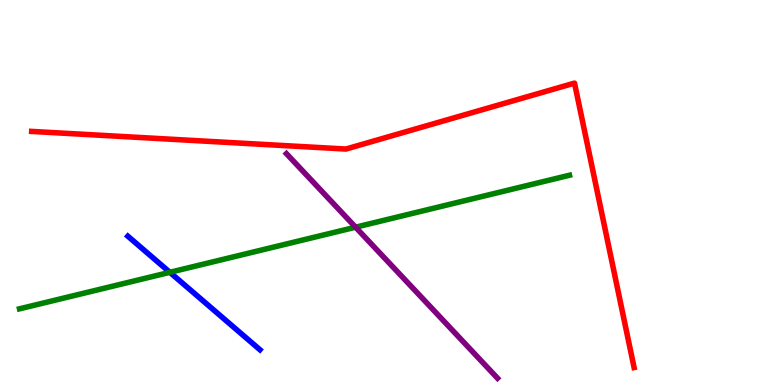[{'lines': ['blue', 'red'], 'intersections': []}, {'lines': ['green', 'red'], 'intersections': []}, {'lines': ['purple', 'red'], 'intersections': []}, {'lines': ['blue', 'green'], 'intersections': [{'x': 2.19, 'y': 2.93}]}, {'lines': ['blue', 'purple'], 'intersections': []}, {'lines': ['green', 'purple'], 'intersections': [{'x': 4.59, 'y': 4.1}]}]